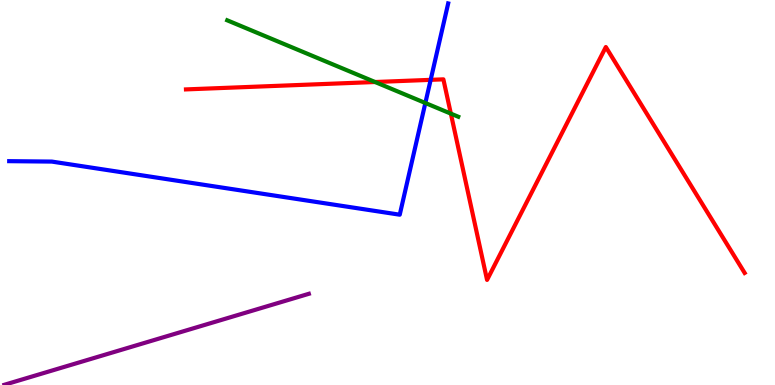[{'lines': ['blue', 'red'], 'intersections': [{'x': 5.56, 'y': 7.93}]}, {'lines': ['green', 'red'], 'intersections': [{'x': 4.84, 'y': 7.87}, {'x': 5.82, 'y': 7.05}]}, {'lines': ['purple', 'red'], 'intersections': []}, {'lines': ['blue', 'green'], 'intersections': [{'x': 5.49, 'y': 7.32}]}, {'lines': ['blue', 'purple'], 'intersections': []}, {'lines': ['green', 'purple'], 'intersections': []}]